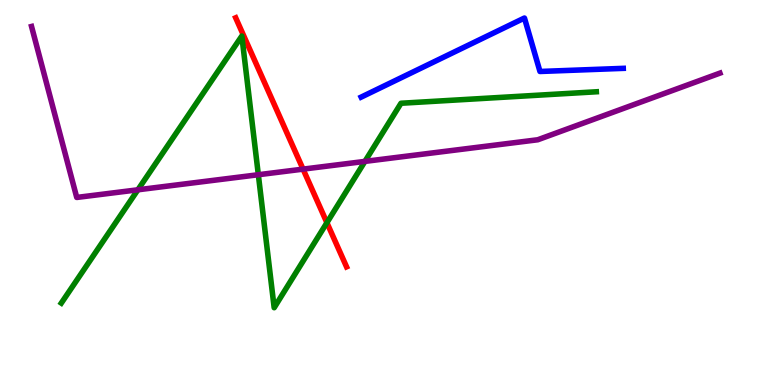[{'lines': ['blue', 'red'], 'intersections': []}, {'lines': ['green', 'red'], 'intersections': [{'x': 4.22, 'y': 4.22}]}, {'lines': ['purple', 'red'], 'intersections': [{'x': 3.91, 'y': 5.61}]}, {'lines': ['blue', 'green'], 'intersections': []}, {'lines': ['blue', 'purple'], 'intersections': []}, {'lines': ['green', 'purple'], 'intersections': [{'x': 1.78, 'y': 5.07}, {'x': 3.33, 'y': 5.46}, {'x': 4.71, 'y': 5.81}]}]